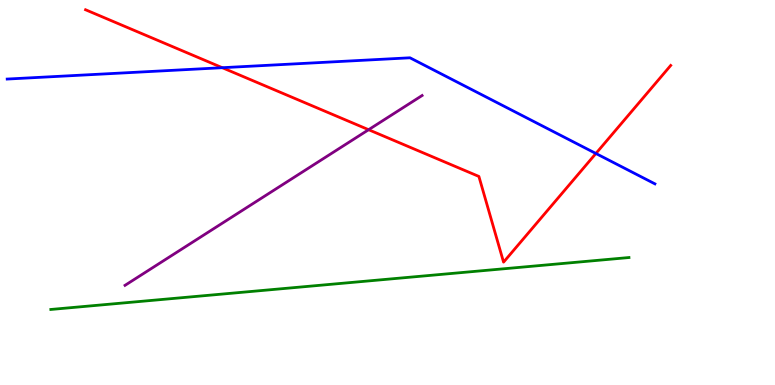[{'lines': ['blue', 'red'], 'intersections': [{'x': 2.87, 'y': 8.24}, {'x': 7.69, 'y': 6.01}]}, {'lines': ['green', 'red'], 'intersections': []}, {'lines': ['purple', 'red'], 'intersections': [{'x': 4.76, 'y': 6.63}]}, {'lines': ['blue', 'green'], 'intersections': []}, {'lines': ['blue', 'purple'], 'intersections': []}, {'lines': ['green', 'purple'], 'intersections': []}]